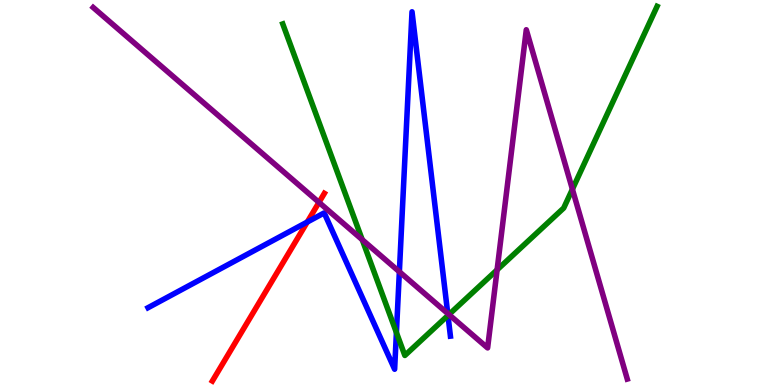[{'lines': ['blue', 'red'], 'intersections': [{'x': 3.96, 'y': 4.23}]}, {'lines': ['green', 'red'], 'intersections': []}, {'lines': ['purple', 'red'], 'intersections': [{'x': 4.12, 'y': 4.74}]}, {'lines': ['blue', 'green'], 'intersections': [{'x': 5.12, 'y': 1.36}, {'x': 5.78, 'y': 1.81}]}, {'lines': ['blue', 'purple'], 'intersections': [{'x': 5.15, 'y': 2.94}, {'x': 5.78, 'y': 1.86}]}, {'lines': ['green', 'purple'], 'intersections': [{'x': 4.67, 'y': 3.77}, {'x': 5.79, 'y': 1.83}, {'x': 6.41, 'y': 2.99}, {'x': 7.39, 'y': 5.08}]}]